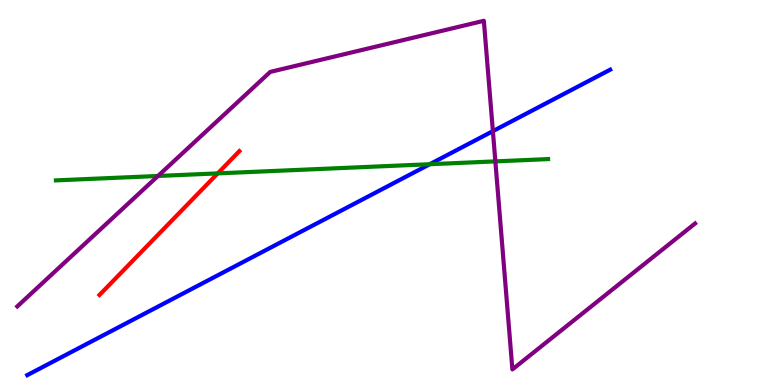[{'lines': ['blue', 'red'], 'intersections': []}, {'lines': ['green', 'red'], 'intersections': [{'x': 2.81, 'y': 5.5}]}, {'lines': ['purple', 'red'], 'intersections': []}, {'lines': ['blue', 'green'], 'intersections': [{'x': 5.55, 'y': 5.73}]}, {'lines': ['blue', 'purple'], 'intersections': [{'x': 6.36, 'y': 6.59}]}, {'lines': ['green', 'purple'], 'intersections': [{'x': 2.04, 'y': 5.43}, {'x': 6.39, 'y': 5.81}]}]